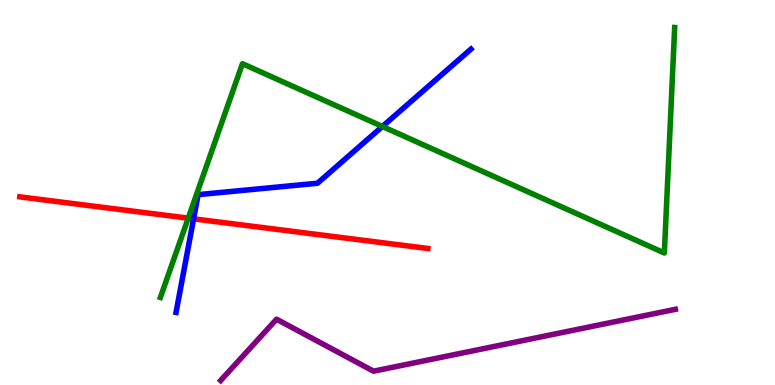[{'lines': ['blue', 'red'], 'intersections': [{'x': 2.5, 'y': 4.32}]}, {'lines': ['green', 'red'], 'intersections': [{'x': 2.43, 'y': 4.33}]}, {'lines': ['purple', 'red'], 'intersections': []}, {'lines': ['blue', 'green'], 'intersections': [{'x': 4.93, 'y': 6.71}]}, {'lines': ['blue', 'purple'], 'intersections': []}, {'lines': ['green', 'purple'], 'intersections': []}]